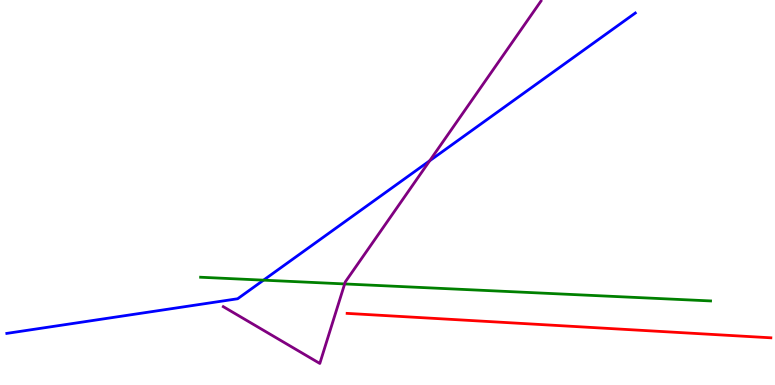[{'lines': ['blue', 'red'], 'intersections': []}, {'lines': ['green', 'red'], 'intersections': []}, {'lines': ['purple', 'red'], 'intersections': []}, {'lines': ['blue', 'green'], 'intersections': [{'x': 3.4, 'y': 2.72}]}, {'lines': ['blue', 'purple'], 'intersections': [{'x': 5.54, 'y': 5.82}]}, {'lines': ['green', 'purple'], 'intersections': [{'x': 4.45, 'y': 2.63}]}]